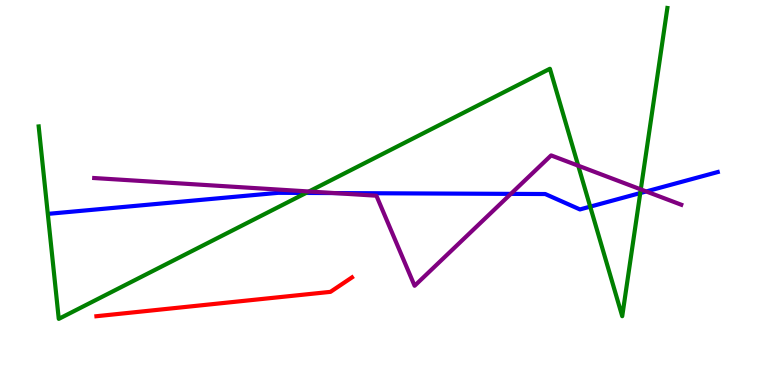[{'lines': ['blue', 'red'], 'intersections': []}, {'lines': ['green', 'red'], 'intersections': []}, {'lines': ['purple', 'red'], 'intersections': []}, {'lines': ['blue', 'green'], 'intersections': [{'x': 3.95, 'y': 4.99}, {'x': 7.62, 'y': 4.63}, {'x': 8.26, 'y': 4.99}]}, {'lines': ['blue', 'purple'], 'intersections': [{'x': 4.31, 'y': 4.99}, {'x': 6.59, 'y': 4.96}, {'x': 8.34, 'y': 5.03}]}, {'lines': ['green', 'purple'], 'intersections': [{'x': 3.99, 'y': 5.03}, {'x': 7.46, 'y': 5.7}, {'x': 8.27, 'y': 5.08}]}]